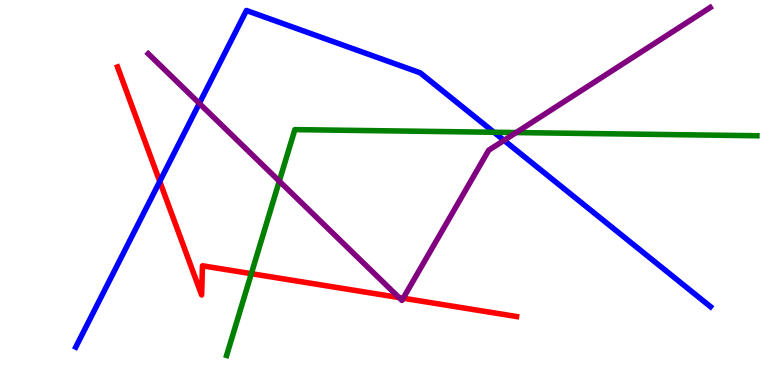[{'lines': ['blue', 'red'], 'intersections': [{'x': 2.06, 'y': 5.29}]}, {'lines': ['green', 'red'], 'intersections': [{'x': 3.24, 'y': 2.89}]}, {'lines': ['purple', 'red'], 'intersections': [{'x': 5.15, 'y': 2.27}, {'x': 5.2, 'y': 2.25}]}, {'lines': ['blue', 'green'], 'intersections': [{'x': 6.37, 'y': 6.56}]}, {'lines': ['blue', 'purple'], 'intersections': [{'x': 2.57, 'y': 7.31}, {'x': 6.5, 'y': 6.35}]}, {'lines': ['green', 'purple'], 'intersections': [{'x': 3.6, 'y': 5.3}, {'x': 6.66, 'y': 6.56}]}]